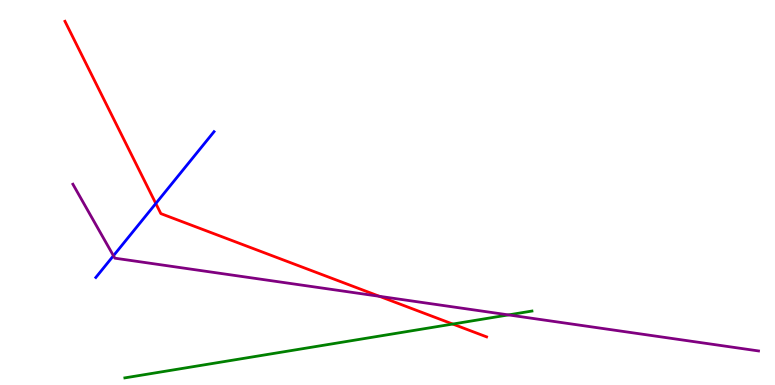[{'lines': ['blue', 'red'], 'intersections': [{'x': 2.01, 'y': 4.71}]}, {'lines': ['green', 'red'], 'intersections': [{'x': 5.84, 'y': 1.58}]}, {'lines': ['purple', 'red'], 'intersections': [{'x': 4.9, 'y': 2.3}]}, {'lines': ['blue', 'green'], 'intersections': []}, {'lines': ['blue', 'purple'], 'intersections': [{'x': 1.46, 'y': 3.36}]}, {'lines': ['green', 'purple'], 'intersections': [{'x': 6.56, 'y': 1.82}]}]